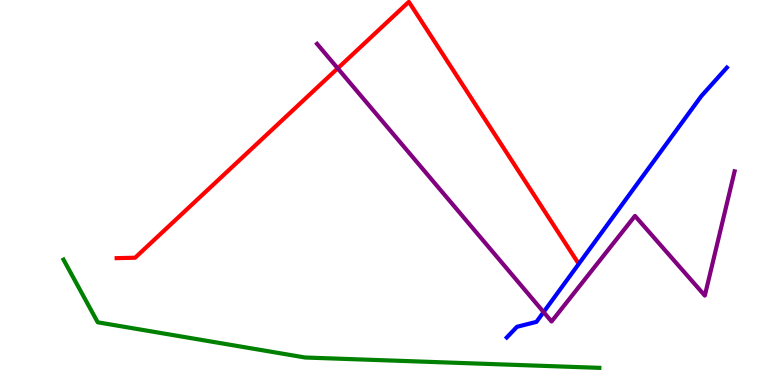[{'lines': ['blue', 'red'], 'intersections': []}, {'lines': ['green', 'red'], 'intersections': []}, {'lines': ['purple', 'red'], 'intersections': [{'x': 4.36, 'y': 8.23}]}, {'lines': ['blue', 'green'], 'intersections': []}, {'lines': ['blue', 'purple'], 'intersections': [{'x': 7.01, 'y': 1.89}]}, {'lines': ['green', 'purple'], 'intersections': []}]